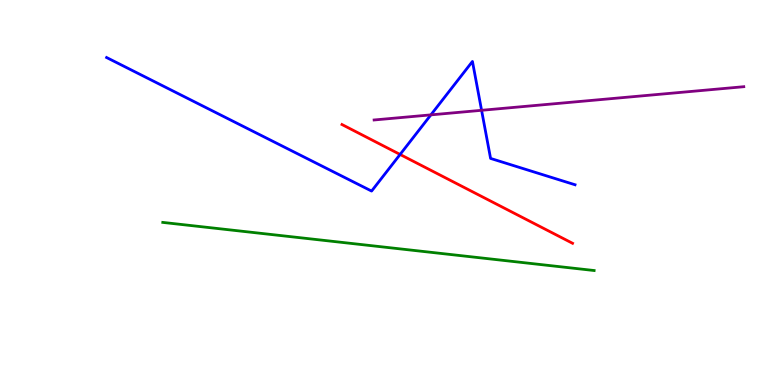[{'lines': ['blue', 'red'], 'intersections': [{'x': 5.16, 'y': 5.99}]}, {'lines': ['green', 'red'], 'intersections': []}, {'lines': ['purple', 'red'], 'intersections': []}, {'lines': ['blue', 'green'], 'intersections': []}, {'lines': ['blue', 'purple'], 'intersections': [{'x': 5.56, 'y': 7.02}, {'x': 6.21, 'y': 7.13}]}, {'lines': ['green', 'purple'], 'intersections': []}]